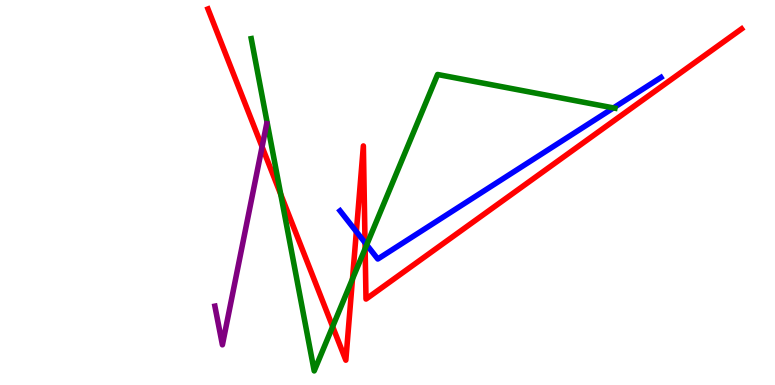[{'lines': ['blue', 'red'], 'intersections': [{'x': 4.6, 'y': 3.98}, {'x': 4.71, 'y': 3.7}]}, {'lines': ['green', 'red'], 'intersections': [{'x': 3.62, 'y': 4.95}, {'x': 4.29, 'y': 1.52}, {'x': 4.55, 'y': 2.75}, {'x': 4.71, 'y': 3.54}]}, {'lines': ['purple', 'red'], 'intersections': [{'x': 3.38, 'y': 6.19}]}, {'lines': ['blue', 'green'], 'intersections': [{'x': 4.73, 'y': 3.64}, {'x': 7.92, 'y': 7.2}]}, {'lines': ['blue', 'purple'], 'intersections': []}, {'lines': ['green', 'purple'], 'intersections': []}]